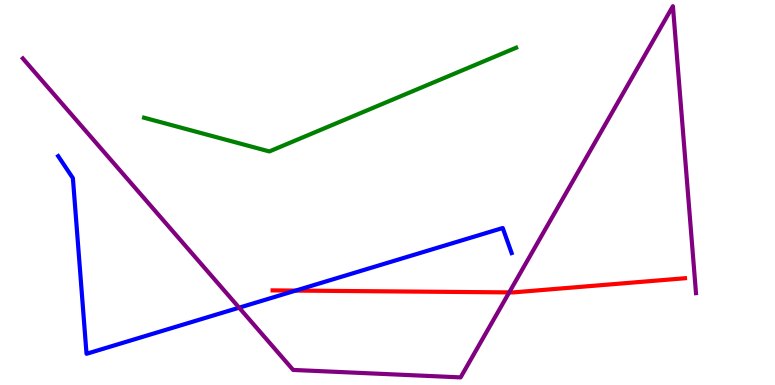[{'lines': ['blue', 'red'], 'intersections': [{'x': 3.82, 'y': 2.45}]}, {'lines': ['green', 'red'], 'intersections': []}, {'lines': ['purple', 'red'], 'intersections': [{'x': 6.57, 'y': 2.41}]}, {'lines': ['blue', 'green'], 'intersections': []}, {'lines': ['blue', 'purple'], 'intersections': [{'x': 3.09, 'y': 2.01}]}, {'lines': ['green', 'purple'], 'intersections': []}]